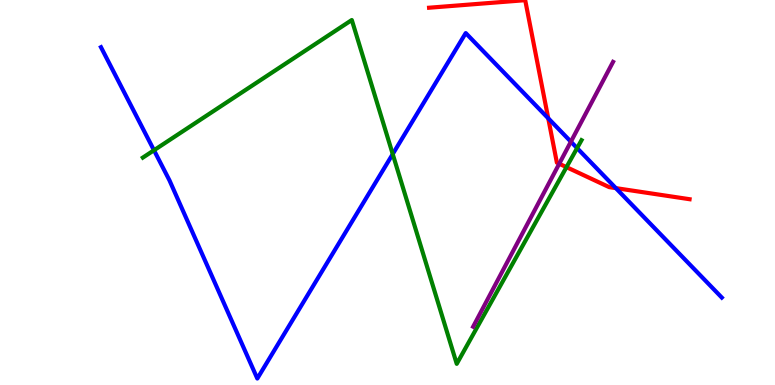[{'lines': ['blue', 'red'], 'intersections': [{'x': 7.07, 'y': 6.93}, {'x': 7.95, 'y': 5.11}]}, {'lines': ['green', 'red'], 'intersections': [{'x': 7.31, 'y': 5.66}]}, {'lines': ['purple', 'red'], 'intersections': [{'x': 7.22, 'y': 5.75}]}, {'lines': ['blue', 'green'], 'intersections': [{'x': 1.99, 'y': 6.1}, {'x': 5.07, 'y': 6.0}, {'x': 7.45, 'y': 6.15}]}, {'lines': ['blue', 'purple'], 'intersections': [{'x': 7.37, 'y': 6.32}]}, {'lines': ['green', 'purple'], 'intersections': []}]